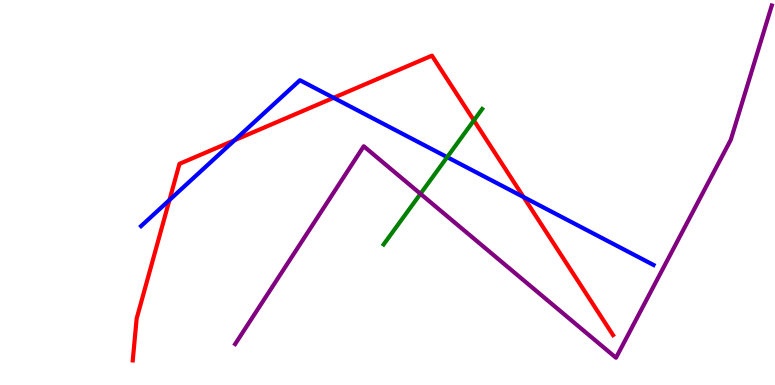[{'lines': ['blue', 'red'], 'intersections': [{'x': 2.19, 'y': 4.8}, {'x': 3.03, 'y': 6.36}, {'x': 4.3, 'y': 7.46}, {'x': 6.76, 'y': 4.88}]}, {'lines': ['green', 'red'], 'intersections': [{'x': 6.11, 'y': 6.87}]}, {'lines': ['purple', 'red'], 'intersections': []}, {'lines': ['blue', 'green'], 'intersections': [{'x': 5.77, 'y': 5.92}]}, {'lines': ['blue', 'purple'], 'intersections': []}, {'lines': ['green', 'purple'], 'intersections': [{'x': 5.43, 'y': 4.97}]}]